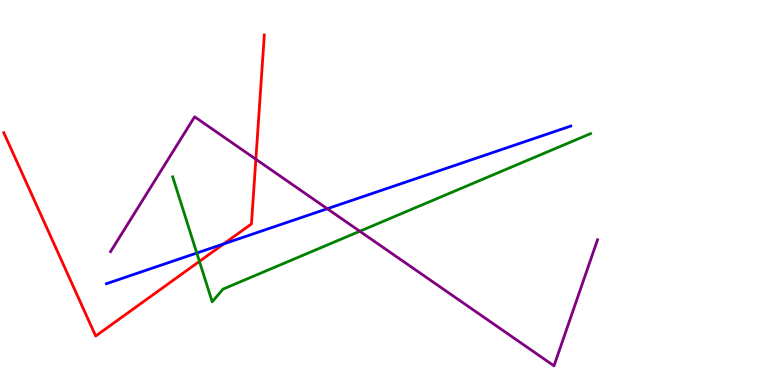[{'lines': ['blue', 'red'], 'intersections': [{'x': 2.89, 'y': 3.67}]}, {'lines': ['green', 'red'], 'intersections': [{'x': 2.57, 'y': 3.21}]}, {'lines': ['purple', 'red'], 'intersections': [{'x': 3.3, 'y': 5.86}]}, {'lines': ['blue', 'green'], 'intersections': [{'x': 2.54, 'y': 3.43}]}, {'lines': ['blue', 'purple'], 'intersections': [{'x': 4.22, 'y': 4.58}]}, {'lines': ['green', 'purple'], 'intersections': [{'x': 4.64, 'y': 3.99}]}]